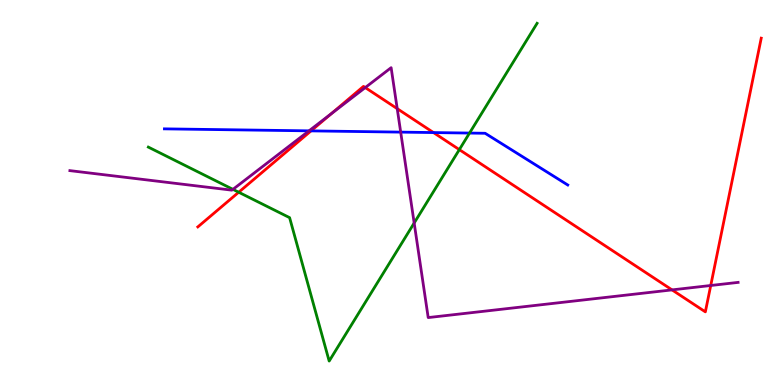[{'lines': ['blue', 'red'], 'intersections': [{'x': 4.01, 'y': 6.6}, {'x': 5.59, 'y': 6.56}]}, {'lines': ['green', 'red'], 'intersections': [{'x': 3.08, 'y': 5.01}, {'x': 5.93, 'y': 6.11}]}, {'lines': ['purple', 'red'], 'intersections': [{'x': 4.28, 'y': 7.05}, {'x': 4.71, 'y': 7.73}, {'x': 5.13, 'y': 7.18}, {'x': 8.67, 'y': 2.47}, {'x': 9.17, 'y': 2.58}]}, {'lines': ['blue', 'green'], 'intersections': [{'x': 6.06, 'y': 6.54}]}, {'lines': ['blue', 'purple'], 'intersections': [{'x': 3.99, 'y': 6.6}, {'x': 5.17, 'y': 6.57}]}, {'lines': ['green', 'purple'], 'intersections': [{'x': 3.01, 'y': 5.08}, {'x': 5.34, 'y': 4.21}]}]